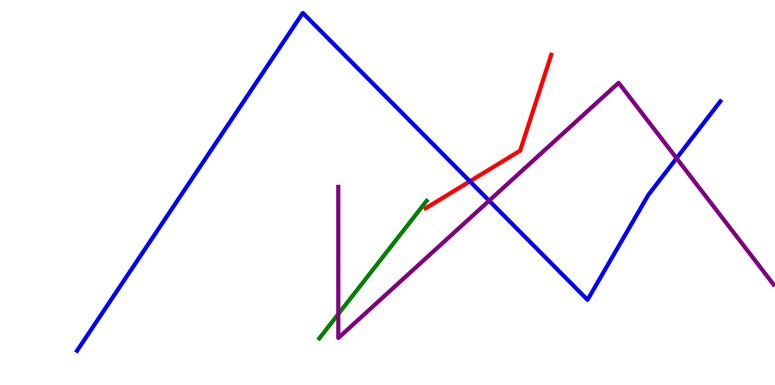[{'lines': ['blue', 'red'], 'intersections': [{'x': 6.06, 'y': 5.29}]}, {'lines': ['green', 'red'], 'intersections': []}, {'lines': ['purple', 'red'], 'intersections': []}, {'lines': ['blue', 'green'], 'intersections': []}, {'lines': ['blue', 'purple'], 'intersections': [{'x': 6.31, 'y': 4.79}, {'x': 8.73, 'y': 5.89}]}, {'lines': ['green', 'purple'], 'intersections': [{'x': 4.37, 'y': 1.84}]}]